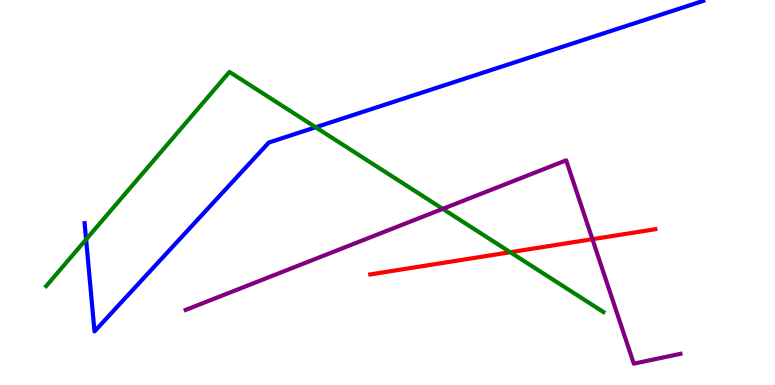[{'lines': ['blue', 'red'], 'intersections': []}, {'lines': ['green', 'red'], 'intersections': [{'x': 6.58, 'y': 3.45}]}, {'lines': ['purple', 'red'], 'intersections': [{'x': 7.64, 'y': 3.79}]}, {'lines': ['blue', 'green'], 'intersections': [{'x': 1.11, 'y': 3.78}, {'x': 4.07, 'y': 6.69}]}, {'lines': ['blue', 'purple'], 'intersections': []}, {'lines': ['green', 'purple'], 'intersections': [{'x': 5.71, 'y': 4.58}]}]